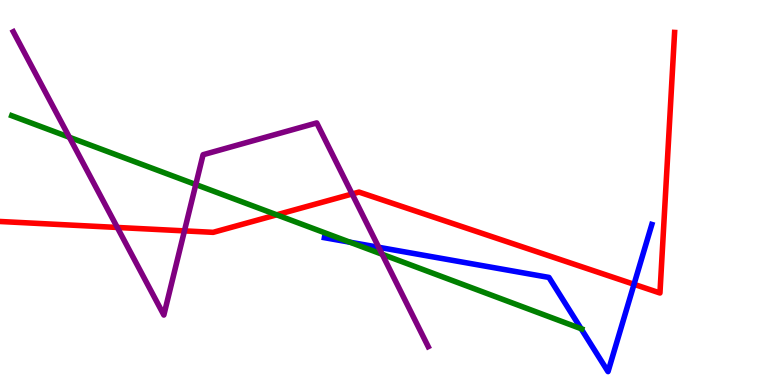[{'lines': ['blue', 'red'], 'intersections': [{'x': 8.18, 'y': 2.62}]}, {'lines': ['green', 'red'], 'intersections': [{'x': 3.57, 'y': 4.42}]}, {'lines': ['purple', 'red'], 'intersections': [{'x': 1.51, 'y': 4.09}, {'x': 2.38, 'y': 4.0}, {'x': 4.54, 'y': 4.96}]}, {'lines': ['blue', 'green'], 'intersections': [{'x': 4.51, 'y': 3.71}, {'x': 7.5, 'y': 1.46}]}, {'lines': ['blue', 'purple'], 'intersections': [{'x': 4.89, 'y': 3.58}]}, {'lines': ['green', 'purple'], 'intersections': [{'x': 0.895, 'y': 6.44}, {'x': 2.53, 'y': 5.21}, {'x': 4.93, 'y': 3.4}]}]